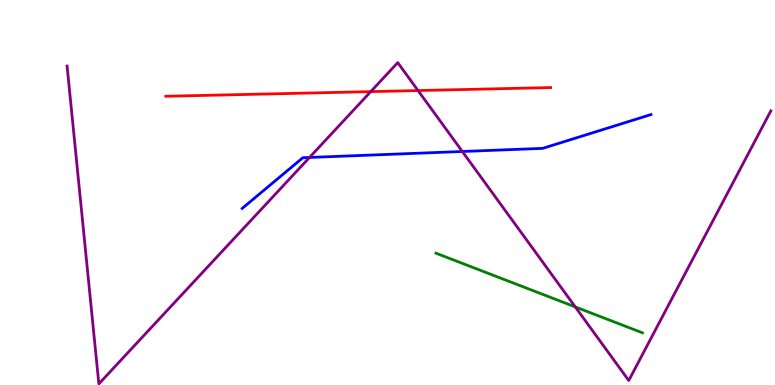[{'lines': ['blue', 'red'], 'intersections': []}, {'lines': ['green', 'red'], 'intersections': []}, {'lines': ['purple', 'red'], 'intersections': [{'x': 4.78, 'y': 7.62}, {'x': 5.39, 'y': 7.65}]}, {'lines': ['blue', 'green'], 'intersections': []}, {'lines': ['blue', 'purple'], 'intersections': [{'x': 3.99, 'y': 5.91}, {'x': 5.97, 'y': 6.07}]}, {'lines': ['green', 'purple'], 'intersections': [{'x': 7.42, 'y': 2.03}]}]